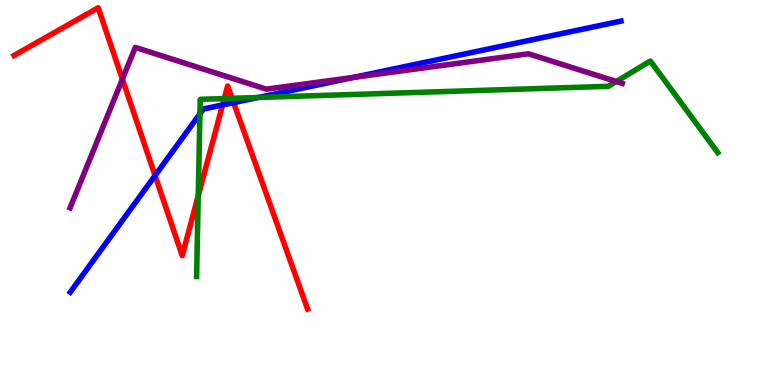[{'lines': ['blue', 'red'], 'intersections': [{'x': 2.0, 'y': 5.44}, {'x': 2.87, 'y': 7.27}, {'x': 3.01, 'y': 7.33}]}, {'lines': ['green', 'red'], 'intersections': [{'x': 2.56, 'y': 4.92}, {'x': 2.89, 'y': 7.44}, {'x': 2.99, 'y': 7.45}]}, {'lines': ['purple', 'red'], 'intersections': [{'x': 1.58, 'y': 7.94}]}, {'lines': ['blue', 'green'], 'intersections': [{'x': 2.58, 'y': 7.04}, {'x': 3.33, 'y': 7.47}]}, {'lines': ['blue', 'purple'], 'intersections': [{'x': 4.56, 'y': 7.99}]}, {'lines': ['green', 'purple'], 'intersections': [{'x': 7.95, 'y': 7.88}]}]